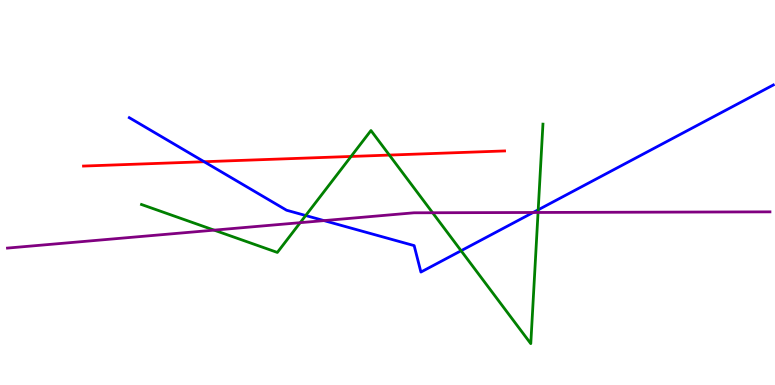[{'lines': ['blue', 'red'], 'intersections': [{'x': 2.63, 'y': 5.8}]}, {'lines': ['green', 'red'], 'intersections': [{'x': 4.53, 'y': 5.94}, {'x': 5.02, 'y': 5.97}]}, {'lines': ['purple', 'red'], 'intersections': []}, {'lines': ['blue', 'green'], 'intersections': [{'x': 3.94, 'y': 4.4}, {'x': 5.95, 'y': 3.49}, {'x': 6.94, 'y': 4.55}]}, {'lines': ['blue', 'purple'], 'intersections': [{'x': 4.18, 'y': 4.27}, {'x': 6.88, 'y': 4.48}]}, {'lines': ['green', 'purple'], 'intersections': [{'x': 2.76, 'y': 4.02}, {'x': 3.87, 'y': 4.22}, {'x': 5.58, 'y': 4.47}, {'x': 6.94, 'y': 4.48}]}]